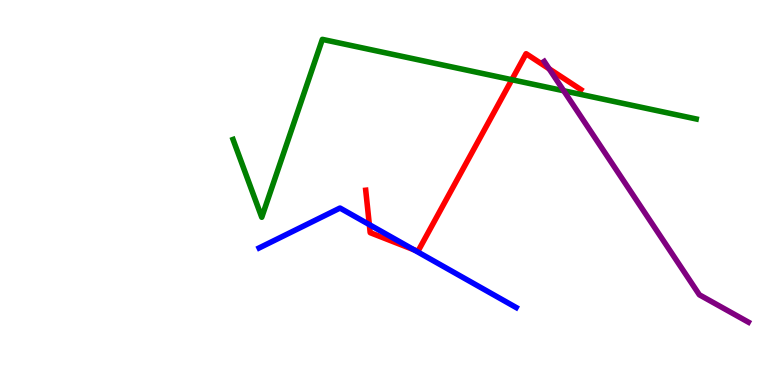[{'lines': ['blue', 'red'], 'intersections': [{'x': 4.77, 'y': 4.17}, {'x': 5.34, 'y': 3.51}]}, {'lines': ['green', 'red'], 'intersections': [{'x': 6.6, 'y': 7.93}]}, {'lines': ['purple', 'red'], 'intersections': [{'x': 7.09, 'y': 8.21}]}, {'lines': ['blue', 'green'], 'intersections': []}, {'lines': ['blue', 'purple'], 'intersections': []}, {'lines': ['green', 'purple'], 'intersections': [{'x': 7.27, 'y': 7.64}]}]